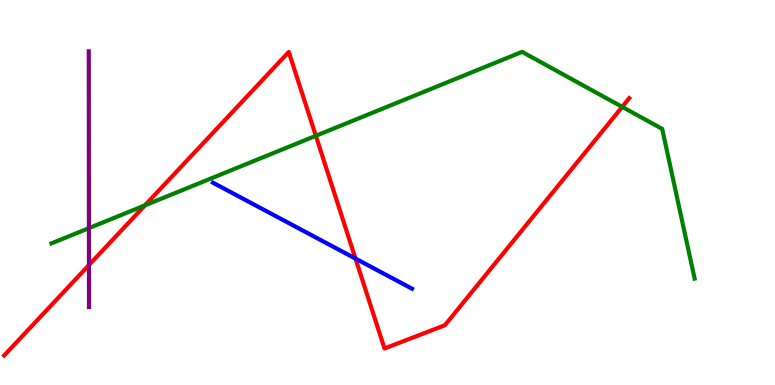[{'lines': ['blue', 'red'], 'intersections': [{'x': 4.59, 'y': 3.28}]}, {'lines': ['green', 'red'], 'intersections': [{'x': 1.87, 'y': 4.67}, {'x': 4.08, 'y': 6.47}, {'x': 8.03, 'y': 7.22}]}, {'lines': ['purple', 'red'], 'intersections': [{'x': 1.15, 'y': 3.12}]}, {'lines': ['blue', 'green'], 'intersections': []}, {'lines': ['blue', 'purple'], 'intersections': []}, {'lines': ['green', 'purple'], 'intersections': [{'x': 1.15, 'y': 4.07}]}]